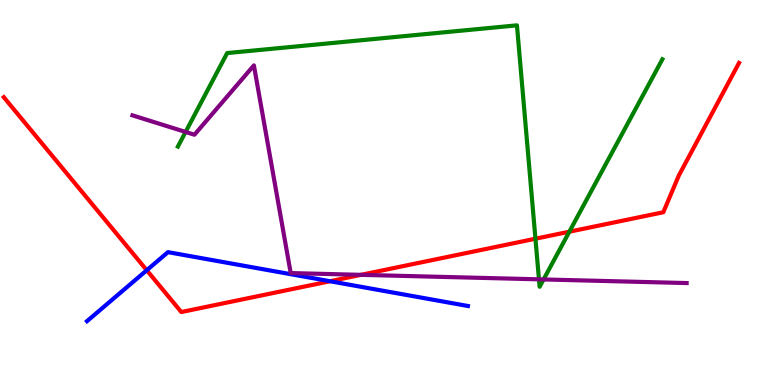[{'lines': ['blue', 'red'], 'intersections': [{'x': 1.89, 'y': 2.98}, {'x': 4.26, 'y': 2.69}]}, {'lines': ['green', 'red'], 'intersections': [{'x': 6.91, 'y': 3.8}, {'x': 7.35, 'y': 3.98}]}, {'lines': ['purple', 'red'], 'intersections': [{'x': 4.66, 'y': 2.86}]}, {'lines': ['blue', 'green'], 'intersections': []}, {'lines': ['blue', 'purple'], 'intersections': []}, {'lines': ['green', 'purple'], 'intersections': [{'x': 2.39, 'y': 6.57}, {'x': 6.95, 'y': 2.74}, {'x': 7.01, 'y': 2.74}]}]